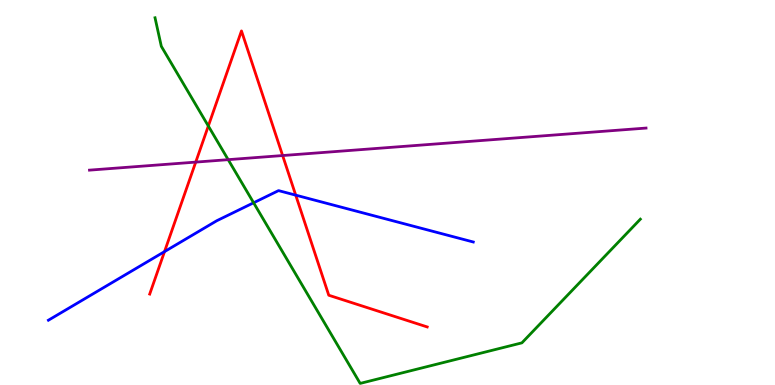[{'lines': ['blue', 'red'], 'intersections': [{'x': 2.12, 'y': 3.46}, {'x': 3.82, 'y': 4.93}]}, {'lines': ['green', 'red'], 'intersections': [{'x': 2.69, 'y': 6.73}]}, {'lines': ['purple', 'red'], 'intersections': [{'x': 2.53, 'y': 5.79}, {'x': 3.65, 'y': 5.96}]}, {'lines': ['blue', 'green'], 'intersections': [{'x': 3.27, 'y': 4.73}]}, {'lines': ['blue', 'purple'], 'intersections': []}, {'lines': ['green', 'purple'], 'intersections': [{'x': 2.94, 'y': 5.85}]}]